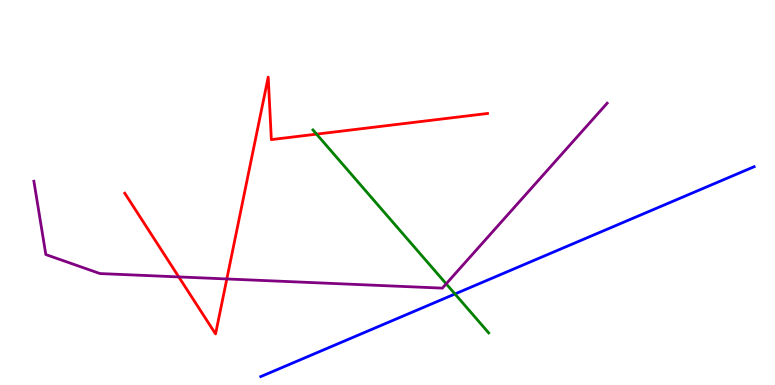[{'lines': ['blue', 'red'], 'intersections': []}, {'lines': ['green', 'red'], 'intersections': [{'x': 4.08, 'y': 6.52}]}, {'lines': ['purple', 'red'], 'intersections': [{'x': 2.31, 'y': 2.81}, {'x': 2.93, 'y': 2.75}]}, {'lines': ['blue', 'green'], 'intersections': [{'x': 5.87, 'y': 2.36}]}, {'lines': ['blue', 'purple'], 'intersections': []}, {'lines': ['green', 'purple'], 'intersections': [{'x': 5.76, 'y': 2.63}]}]